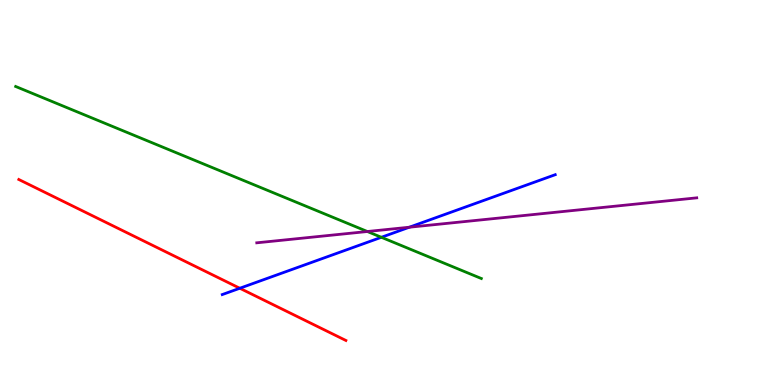[{'lines': ['blue', 'red'], 'intersections': [{'x': 3.09, 'y': 2.51}]}, {'lines': ['green', 'red'], 'intersections': []}, {'lines': ['purple', 'red'], 'intersections': []}, {'lines': ['blue', 'green'], 'intersections': [{'x': 4.92, 'y': 3.84}]}, {'lines': ['blue', 'purple'], 'intersections': [{'x': 5.28, 'y': 4.1}]}, {'lines': ['green', 'purple'], 'intersections': [{'x': 4.74, 'y': 3.99}]}]